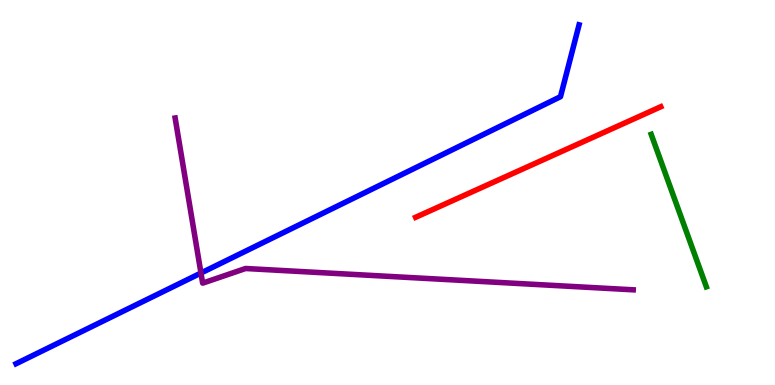[{'lines': ['blue', 'red'], 'intersections': []}, {'lines': ['green', 'red'], 'intersections': []}, {'lines': ['purple', 'red'], 'intersections': []}, {'lines': ['blue', 'green'], 'intersections': []}, {'lines': ['blue', 'purple'], 'intersections': [{'x': 2.59, 'y': 2.91}]}, {'lines': ['green', 'purple'], 'intersections': []}]